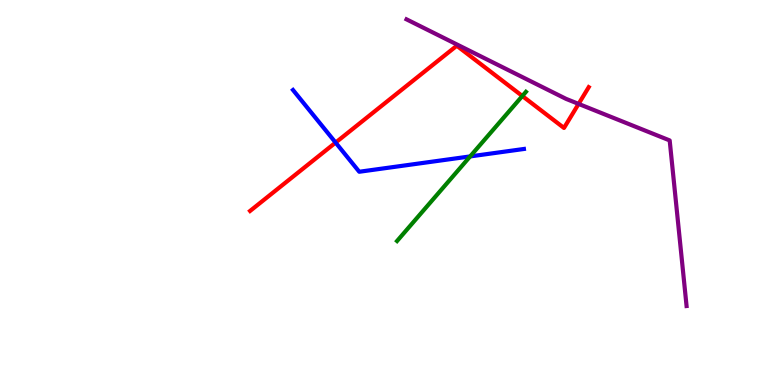[{'lines': ['blue', 'red'], 'intersections': [{'x': 4.33, 'y': 6.3}]}, {'lines': ['green', 'red'], 'intersections': [{'x': 6.74, 'y': 7.51}]}, {'lines': ['purple', 'red'], 'intersections': [{'x': 7.47, 'y': 7.3}]}, {'lines': ['blue', 'green'], 'intersections': [{'x': 6.07, 'y': 5.94}]}, {'lines': ['blue', 'purple'], 'intersections': []}, {'lines': ['green', 'purple'], 'intersections': []}]